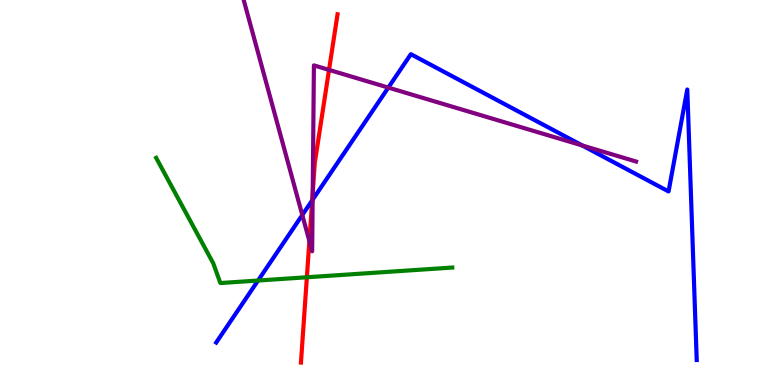[{'lines': ['blue', 'red'], 'intersections': [{'x': 4.03, 'y': 4.8}]}, {'lines': ['green', 'red'], 'intersections': [{'x': 3.96, 'y': 2.8}]}, {'lines': ['purple', 'red'], 'intersections': [{'x': 3.99, 'y': 3.74}, {'x': 4.04, 'y': 4.99}, {'x': 4.25, 'y': 8.18}]}, {'lines': ['blue', 'green'], 'intersections': [{'x': 3.33, 'y': 2.71}]}, {'lines': ['blue', 'purple'], 'intersections': [{'x': 3.9, 'y': 4.41}, {'x': 4.03, 'y': 4.81}, {'x': 5.01, 'y': 7.72}, {'x': 7.51, 'y': 6.22}]}, {'lines': ['green', 'purple'], 'intersections': []}]